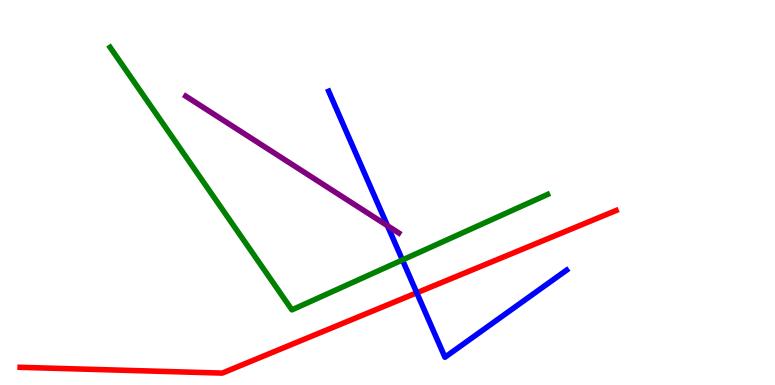[{'lines': ['blue', 'red'], 'intersections': [{'x': 5.38, 'y': 2.39}]}, {'lines': ['green', 'red'], 'intersections': []}, {'lines': ['purple', 'red'], 'intersections': []}, {'lines': ['blue', 'green'], 'intersections': [{'x': 5.19, 'y': 3.25}]}, {'lines': ['blue', 'purple'], 'intersections': [{'x': 5.0, 'y': 4.14}]}, {'lines': ['green', 'purple'], 'intersections': []}]